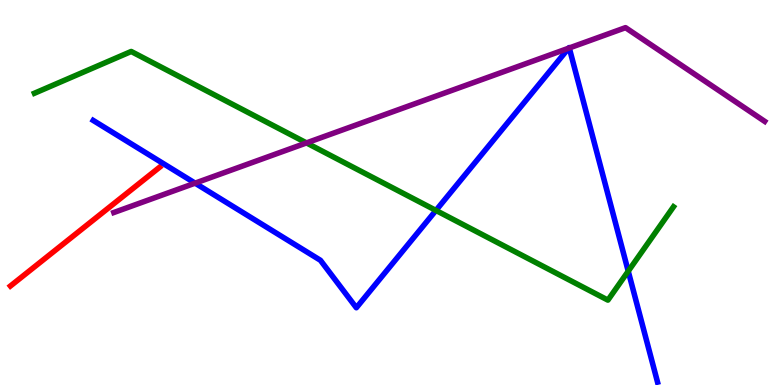[{'lines': ['blue', 'red'], 'intersections': []}, {'lines': ['green', 'red'], 'intersections': []}, {'lines': ['purple', 'red'], 'intersections': []}, {'lines': ['blue', 'green'], 'intersections': [{'x': 5.63, 'y': 4.53}, {'x': 8.11, 'y': 2.96}]}, {'lines': ['blue', 'purple'], 'intersections': [{'x': 2.52, 'y': 5.24}, {'x': 7.34, 'y': 8.75}, {'x': 7.35, 'y': 8.75}]}, {'lines': ['green', 'purple'], 'intersections': [{'x': 3.95, 'y': 6.29}]}]